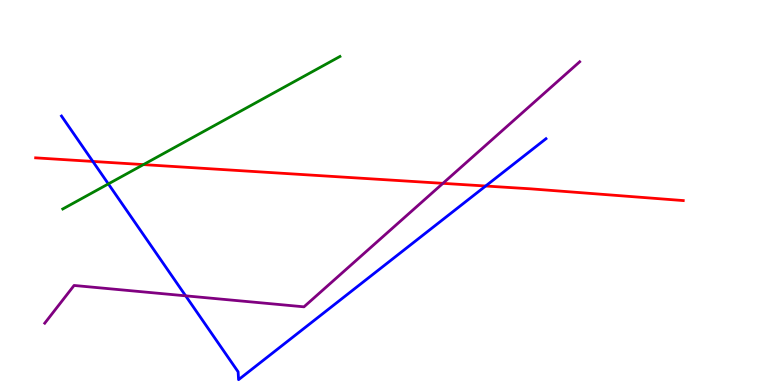[{'lines': ['blue', 'red'], 'intersections': [{'x': 1.2, 'y': 5.81}, {'x': 6.27, 'y': 5.17}]}, {'lines': ['green', 'red'], 'intersections': [{'x': 1.85, 'y': 5.72}]}, {'lines': ['purple', 'red'], 'intersections': [{'x': 5.71, 'y': 5.24}]}, {'lines': ['blue', 'green'], 'intersections': [{'x': 1.4, 'y': 5.22}]}, {'lines': ['blue', 'purple'], 'intersections': [{'x': 2.4, 'y': 2.32}]}, {'lines': ['green', 'purple'], 'intersections': []}]